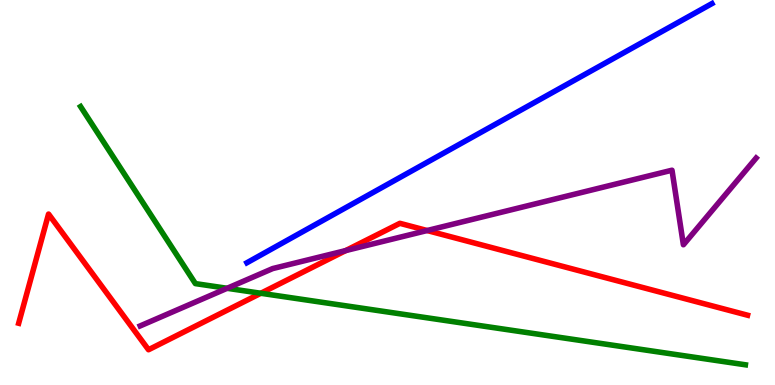[{'lines': ['blue', 'red'], 'intersections': []}, {'lines': ['green', 'red'], 'intersections': [{'x': 3.37, 'y': 2.38}]}, {'lines': ['purple', 'red'], 'intersections': [{'x': 4.46, 'y': 3.49}, {'x': 5.51, 'y': 4.01}]}, {'lines': ['blue', 'green'], 'intersections': []}, {'lines': ['blue', 'purple'], 'intersections': []}, {'lines': ['green', 'purple'], 'intersections': [{'x': 2.93, 'y': 2.51}]}]